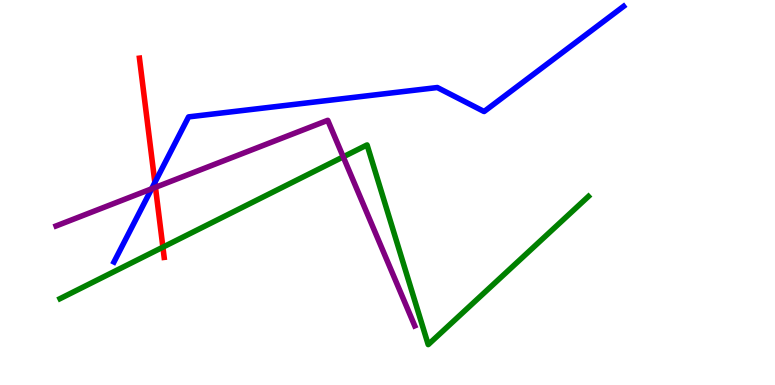[{'lines': ['blue', 'red'], 'intersections': [{'x': 2.0, 'y': 5.26}]}, {'lines': ['green', 'red'], 'intersections': [{'x': 2.1, 'y': 3.58}]}, {'lines': ['purple', 'red'], 'intersections': [{'x': 2.01, 'y': 5.13}]}, {'lines': ['blue', 'green'], 'intersections': []}, {'lines': ['blue', 'purple'], 'intersections': [{'x': 1.96, 'y': 5.1}]}, {'lines': ['green', 'purple'], 'intersections': [{'x': 4.43, 'y': 5.93}]}]